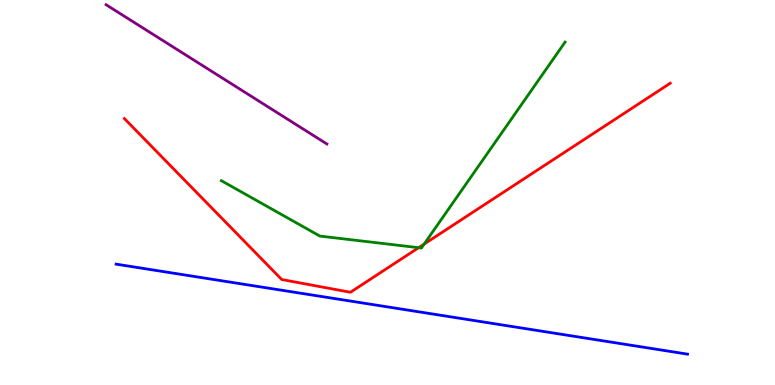[{'lines': ['blue', 'red'], 'intersections': []}, {'lines': ['green', 'red'], 'intersections': [{'x': 5.4, 'y': 3.57}, {'x': 5.47, 'y': 3.66}]}, {'lines': ['purple', 'red'], 'intersections': []}, {'lines': ['blue', 'green'], 'intersections': []}, {'lines': ['blue', 'purple'], 'intersections': []}, {'lines': ['green', 'purple'], 'intersections': []}]